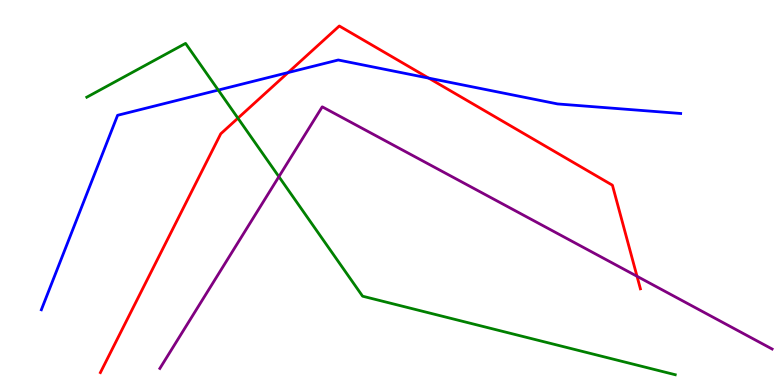[{'lines': ['blue', 'red'], 'intersections': [{'x': 3.72, 'y': 8.11}, {'x': 5.53, 'y': 7.97}]}, {'lines': ['green', 'red'], 'intersections': [{'x': 3.07, 'y': 6.93}]}, {'lines': ['purple', 'red'], 'intersections': [{'x': 8.22, 'y': 2.82}]}, {'lines': ['blue', 'green'], 'intersections': [{'x': 2.82, 'y': 7.66}]}, {'lines': ['blue', 'purple'], 'intersections': []}, {'lines': ['green', 'purple'], 'intersections': [{'x': 3.6, 'y': 5.41}]}]